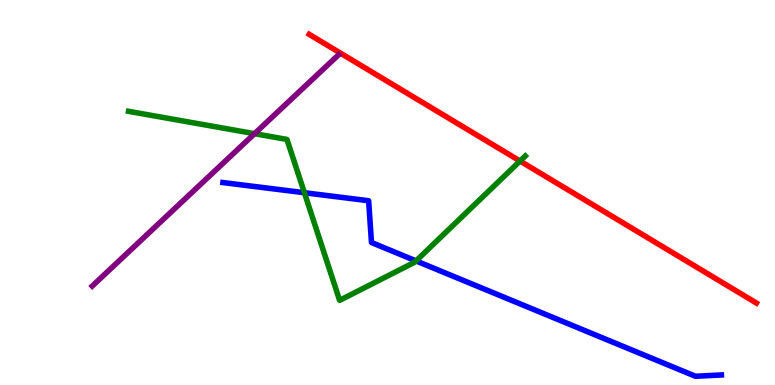[{'lines': ['blue', 'red'], 'intersections': []}, {'lines': ['green', 'red'], 'intersections': [{'x': 6.71, 'y': 5.82}]}, {'lines': ['purple', 'red'], 'intersections': []}, {'lines': ['blue', 'green'], 'intersections': [{'x': 3.93, 'y': 4.99}, {'x': 5.37, 'y': 3.22}]}, {'lines': ['blue', 'purple'], 'intersections': []}, {'lines': ['green', 'purple'], 'intersections': [{'x': 3.28, 'y': 6.53}]}]